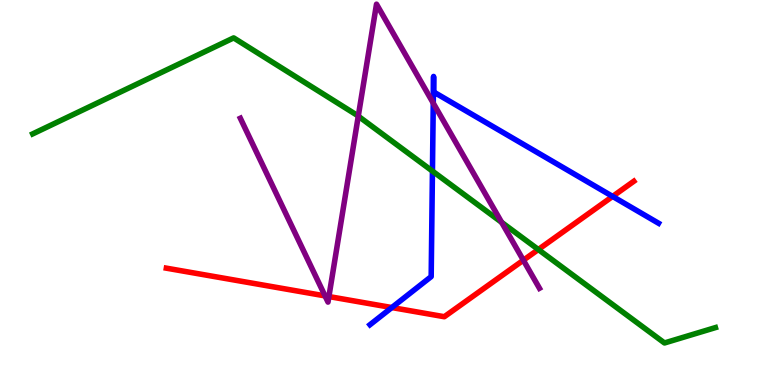[{'lines': ['blue', 'red'], 'intersections': [{'x': 5.06, 'y': 2.01}, {'x': 7.9, 'y': 4.9}]}, {'lines': ['green', 'red'], 'intersections': [{'x': 6.95, 'y': 3.52}]}, {'lines': ['purple', 'red'], 'intersections': [{'x': 4.19, 'y': 2.31}, {'x': 4.24, 'y': 2.3}, {'x': 6.75, 'y': 3.24}]}, {'lines': ['blue', 'green'], 'intersections': [{'x': 5.58, 'y': 5.56}]}, {'lines': ['blue', 'purple'], 'intersections': [{'x': 5.59, 'y': 7.32}]}, {'lines': ['green', 'purple'], 'intersections': [{'x': 4.62, 'y': 6.98}, {'x': 6.47, 'y': 4.22}]}]